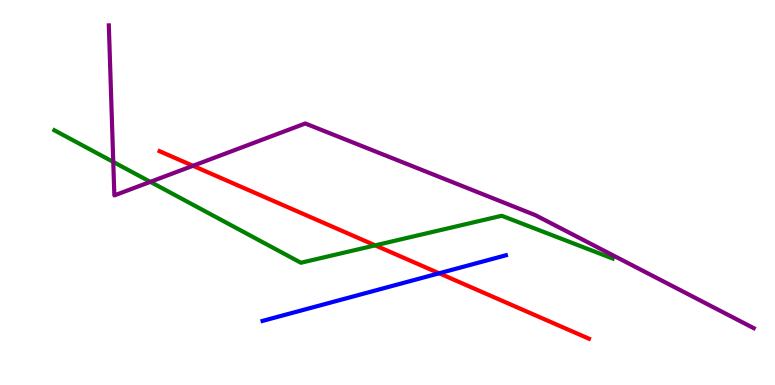[{'lines': ['blue', 'red'], 'intersections': [{'x': 5.67, 'y': 2.9}]}, {'lines': ['green', 'red'], 'intersections': [{'x': 4.84, 'y': 3.63}]}, {'lines': ['purple', 'red'], 'intersections': [{'x': 2.49, 'y': 5.69}]}, {'lines': ['blue', 'green'], 'intersections': []}, {'lines': ['blue', 'purple'], 'intersections': []}, {'lines': ['green', 'purple'], 'intersections': [{'x': 1.46, 'y': 5.79}, {'x': 1.94, 'y': 5.28}]}]